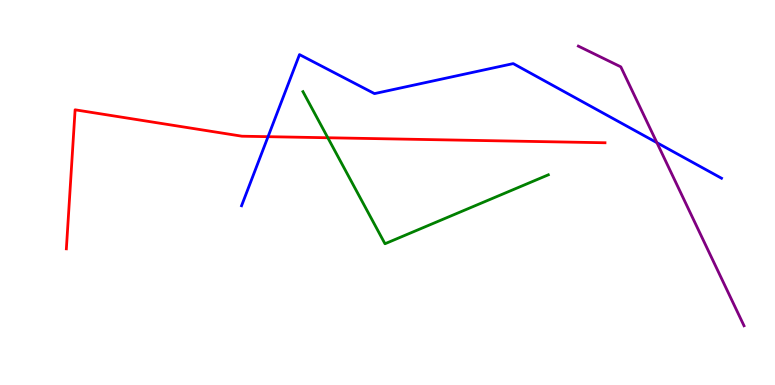[{'lines': ['blue', 'red'], 'intersections': [{'x': 3.46, 'y': 6.45}]}, {'lines': ['green', 'red'], 'intersections': [{'x': 4.23, 'y': 6.42}]}, {'lines': ['purple', 'red'], 'intersections': []}, {'lines': ['blue', 'green'], 'intersections': []}, {'lines': ['blue', 'purple'], 'intersections': [{'x': 8.48, 'y': 6.29}]}, {'lines': ['green', 'purple'], 'intersections': []}]